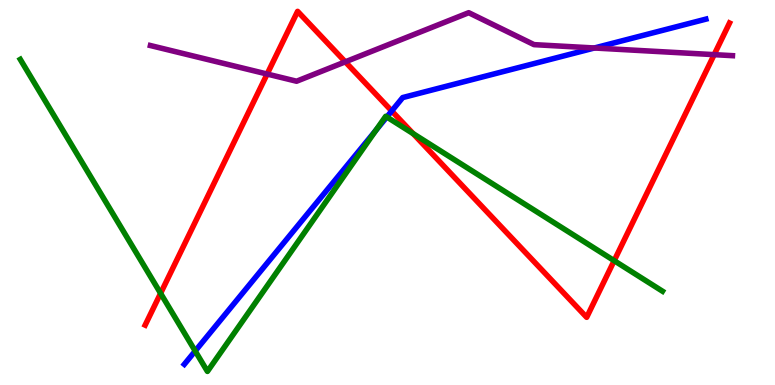[{'lines': ['blue', 'red'], 'intersections': [{'x': 5.05, 'y': 7.12}]}, {'lines': ['green', 'red'], 'intersections': [{'x': 2.07, 'y': 2.38}, {'x': 5.33, 'y': 6.53}, {'x': 7.92, 'y': 3.23}]}, {'lines': ['purple', 'red'], 'intersections': [{'x': 3.45, 'y': 8.08}, {'x': 4.46, 'y': 8.39}, {'x': 9.22, 'y': 8.58}]}, {'lines': ['blue', 'green'], 'intersections': [{'x': 2.52, 'y': 0.883}, {'x': 4.85, 'y': 6.62}, {'x': 4.99, 'y': 6.96}]}, {'lines': ['blue', 'purple'], 'intersections': [{'x': 7.67, 'y': 8.75}]}, {'lines': ['green', 'purple'], 'intersections': []}]